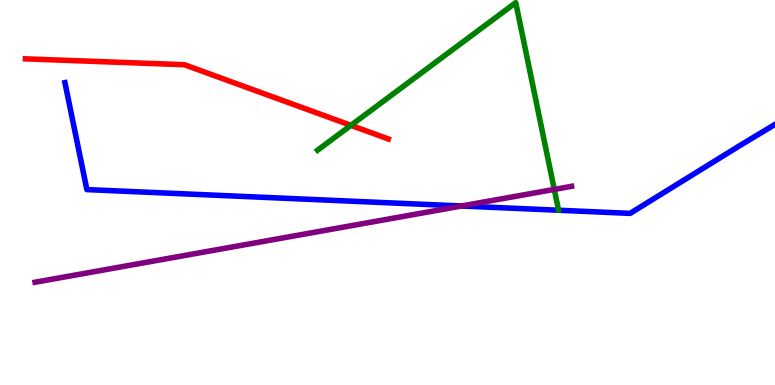[{'lines': ['blue', 'red'], 'intersections': []}, {'lines': ['green', 'red'], 'intersections': [{'x': 4.53, 'y': 6.74}]}, {'lines': ['purple', 'red'], 'intersections': []}, {'lines': ['blue', 'green'], 'intersections': []}, {'lines': ['blue', 'purple'], 'intersections': [{'x': 5.96, 'y': 4.65}]}, {'lines': ['green', 'purple'], 'intersections': [{'x': 7.15, 'y': 5.08}]}]